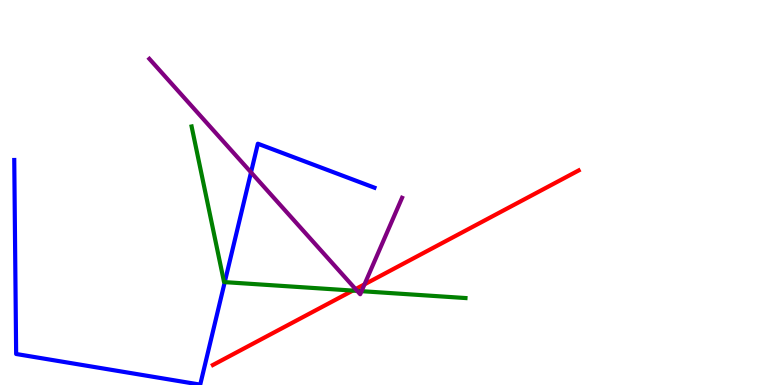[{'lines': ['blue', 'red'], 'intersections': []}, {'lines': ['green', 'red'], 'intersections': [{'x': 4.55, 'y': 2.45}]}, {'lines': ['purple', 'red'], 'intersections': [{'x': 4.59, 'y': 2.49}, {'x': 4.7, 'y': 2.61}]}, {'lines': ['blue', 'green'], 'intersections': [{'x': 2.9, 'y': 2.67}]}, {'lines': ['blue', 'purple'], 'intersections': [{'x': 3.24, 'y': 5.52}]}, {'lines': ['green', 'purple'], 'intersections': [{'x': 4.61, 'y': 2.44}, {'x': 4.67, 'y': 2.44}]}]